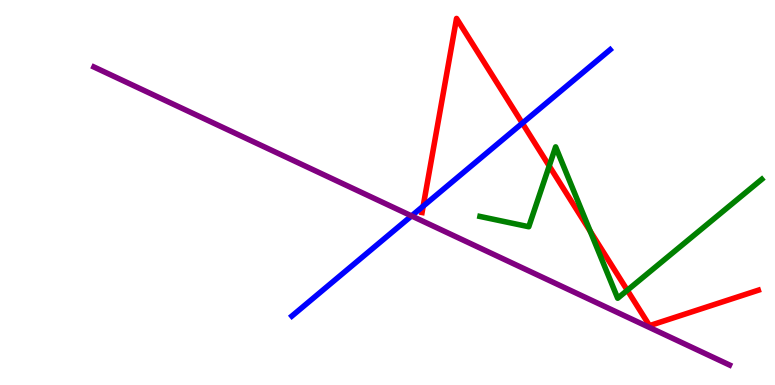[{'lines': ['blue', 'red'], 'intersections': [{'x': 5.46, 'y': 4.64}, {'x': 6.74, 'y': 6.8}]}, {'lines': ['green', 'red'], 'intersections': [{'x': 7.09, 'y': 5.69}, {'x': 7.62, 'y': 3.99}, {'x': 8.09, 'y': 2.46}]}, {'lines': ['purple', 'red'], 'intersections': []}, {'lines': ['blue', 'green'], 'intersections': []}, {'lines': ['blue', 'purple'], 'intersections': [{'x': 5.31, 'y': 4.39}]}, {'lines': ['green', 'purple'], 'intersections': []}]